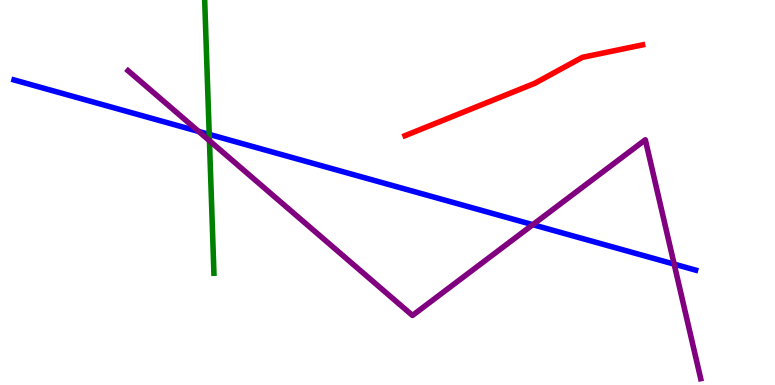[{'lines': ['blue', 'red'], 'intersections': []}, {'lines': ['green', 'red'], 'intersections': []}, {'lines': ['purple', 'red'], 'intersections': []}, {'lines': ['blue', 'green'], 'intersections': [{'x': 2.7, 'y': 6.51}]}, {'lines': ['blue', 'purple'], 'intersections': [{'x': 2.56, 'y': 6.59}, {'x': 6.87, 'y': 4.16}, {'x': 8.7, 'y': 3.14}]}, {'lines': ['green', 'purple'], 'intersections': [{'x': 2.7, 'y': 6.35}]}]